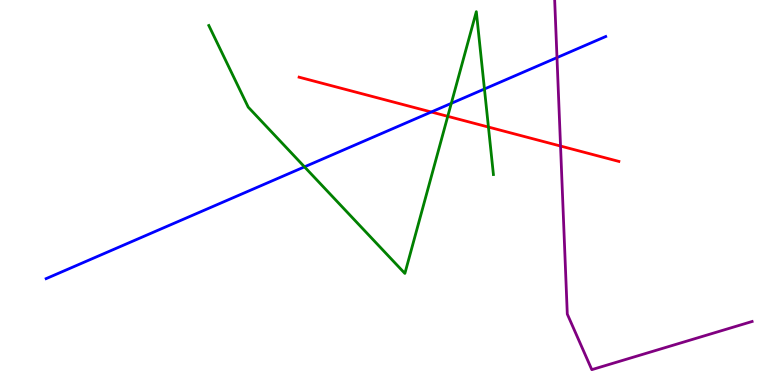[{'lines': ['blue', 'red'], 'intersections': [{'x': 5.56, 'y': 7.09}]}, {'lines': ['green', 'red'], 'intersections': [{'x': 5.78, 'y': 6.98}, {'x': 6.3, 'y': 6.7}]}, {'lines': ['purple', 'red'], 'intersections': [{'x': 7.23, 'y': 6.21}]}, {'lines': ['blue', 'green'], 'intersections': [{'x': 3.93, 'y': 5.67}, {'x': 5.82, 'y': 7.32}, {'x': 6.25, 'y': 7.69}]}, {'lines': ['blue', 'purple'], 'intersections': [{'x': 7.19, 'y': 8.5}]}, {'lines': ['green', 'purple'], 'intersections': []}]